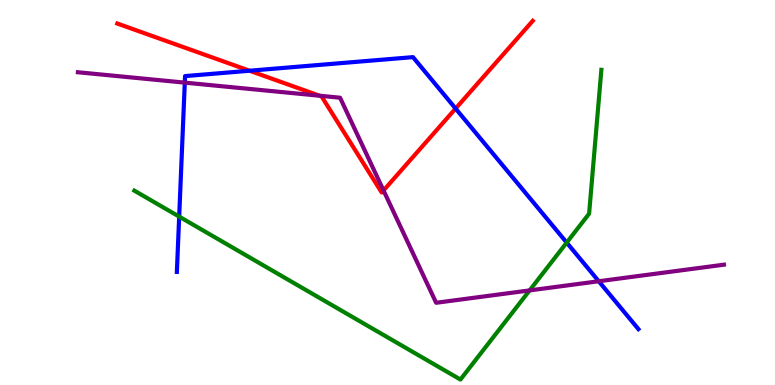[{'lines': ['blue', 'red'], 'intersections': [{'x': 3.22, 'y': 8.16}, {'x': 5.88, 'y': 7.18}]}, {'lines': ['green', 'red'], 'intersections': []}, {'lines': ['purple', 'red'], 'intersections': [{'x': 4.12, 'y': 7.51}, {'x': 4.95, 'y': 5.05}]}, {'lines': ['blue', 'green'], 'intersections': [{'x': 2.31, 'y': 4.37}, {'x': 7.31, 'y': 3.7}]}, {'lines': ['blue', 'purple'], 'intersections': [{'x': 2.38, 'y': 7.85}, {'x': 7.73, 'y': 2.69}]}, {'lines': ['green', 'purple'], 'intersections': [{'x': 6.83, 'y': 2.46}]}]